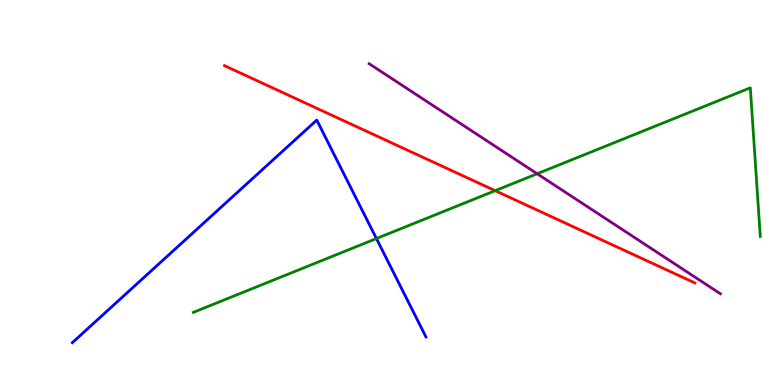[{'lines': ['blue', 'red'], 'intersections': []}, {'lines': ['green', 'red'], 'intersections': [{'x': 6.39, 'y': 5.05}]}, {'lines': ['purple', 'red'], 'intersections': []}, {'lines': ['blue', 'green'], 'intersections': [{'x': 4.86, 'y': 3.8}]}, {'lines': ['blue', 'purple'], 'intersections': []}, {'lines': ['green', 'purple'], 'intersections': [{'x': 6.93, 'y': 5.49}]}]